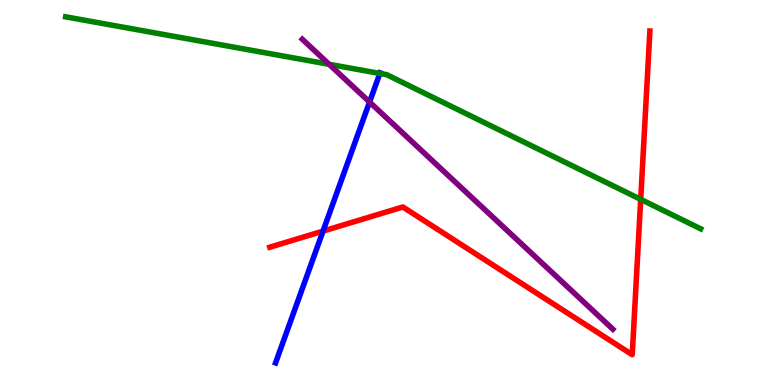[{'lines': ['blue', 'red'], 'intersections': [{'x': 4.17, 'y': 4.0}]}, {'lines': ['green', 'red'], 'intersections': [{'x': 8.27, 'y': 4.82}]}, {'lines': ['purple', 'red'], 'intersections': []}, {'lines': ['blue', 'green'], 'intersections': [{'x': 4.9, 'y': 8.09}]}, {'lines': ['blue', 'purple'], 'intersections': [{'x': 4.77, 'y': 7.35}]}, {'lines': ['green', 'purple'], 'intersections': [{'x': 4.25, 'y': 8.33}]}]